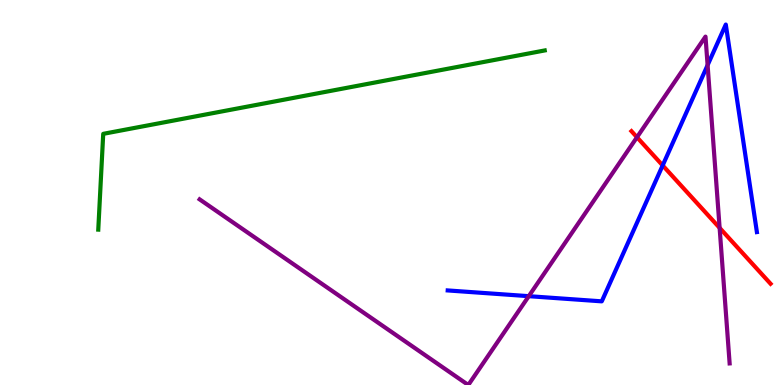[{'lines': ['blue', 'red'], 'intersections': [{'x': 8.55, 'y': 5.7}]}, {'lines': ['green', 'red'], 'intersections': []}, {'lines': ['purple', 'red'], 'intersections': [{'x': 8.22, 'y': 6.44}, {'x': 9.29, 'y': 4.08}]}, {'lines': ['blue', 'green'], 'intersections': []}, {'lines': ['blue', 'purple'], 'intersections': [{'x': 6.82, 'y': 2.31}, {'x': 9.13, 'y': 8.31}]}, {'lines': ['green', 'purple'], 'intersections': []}]